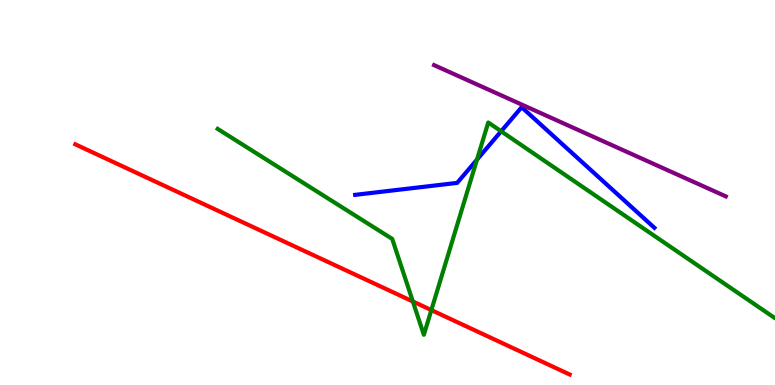[{'lines': ['blue', 'red'], 'intersections': []}, {'lines': ['green', 'red'], 'intersections': [{'x': 5.33, 'y': 2.17}, {'x': 5.57, 'y': 1.95}]}, {'lines': ['purple', 'red'], 'intersections': []}, {'lines': ['blue', 'green'], 'intersections': [{'x': 6.15, 'y': 5.85}, {'x': 6.47, 'y': 6.59}]}, {'lines': ['blue', 'purple'], 'intersections': []}, {'lines': ['green', 'purple'], 'intersections': []}]